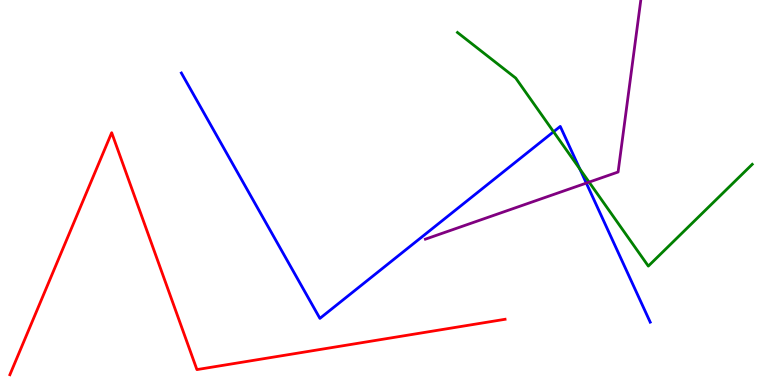[{'lines': ['blue', 'red'], 'intersections': []}, {'lines': ['green', 'red'], 'intersections': []}, {'lines': ['purple', 'red'], 'intersections': []}, {'lines': ['blue', 'green'], 'intersections': [{'x': 7.14, 'y': 6.58}, {'x': 7.48, 'y': 5.61}]}, {'lines': ['blue', 'purple'], 'intersections': [{'x': 7.57, 'y': 5.24}]}, {'lines': ['green', 'purple'], 'intersections': [{'x': 7.6, 'y': 5.27}]}]